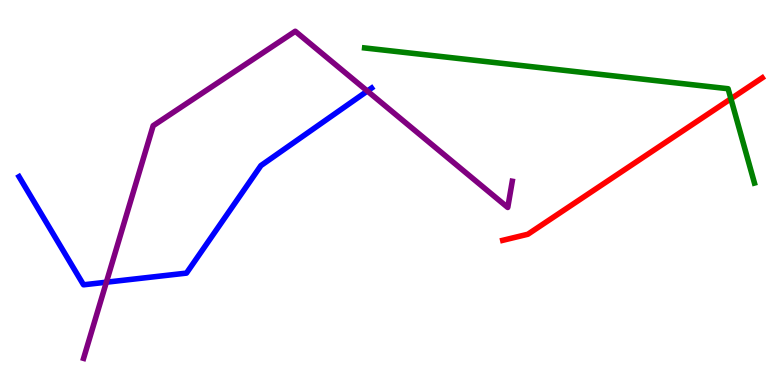[{'lines': ['blue', 'red'], 'intersections': []}, {'lines': ['green', 'red'], 'intersections': [{'x': 9.43, 'y': 7.43}]}, {'lines': ['purple', 'red'], 'intersections': []}, {'lines': ['blue', 'green'], 'intersections': []}, {'lines': ['blue', 'purple'], 'intersections': [{'x': 1.37, 'y': 2.67}, {'x': 4.74, 'y': 7.64}]}, {'lines': ['green', 'purple'], 'intersections': []}]